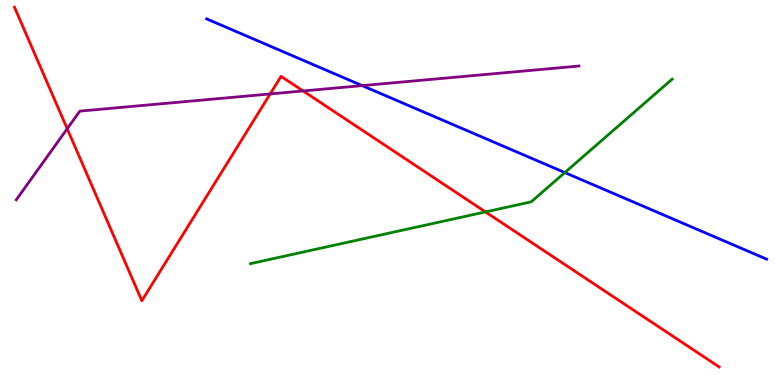[{'lines': ['blue', 'red'], 'intersections': []}, {'lines': ['green', 'red'], 'intersections': [{'x': 6.26, 'y': 4.5}]}, {'lines': ['purple', 'red'], 'intersections': [{'x': 0.867, 'y': 6.66}, {'x': 3.49, 'y': 7.56}, {'x': 3.91, 'y': 7.64}]}, {'lines': ['blue', 'green'], 'intersections': [{'x': 7.29, 'y': 5.52}]}, {'lines': ['blue', 'purple'], 'intersections': [{'x': 4.67, 'y': 7.78}]}, {'lines': ['green', 'purple'], 'intersections': []}]